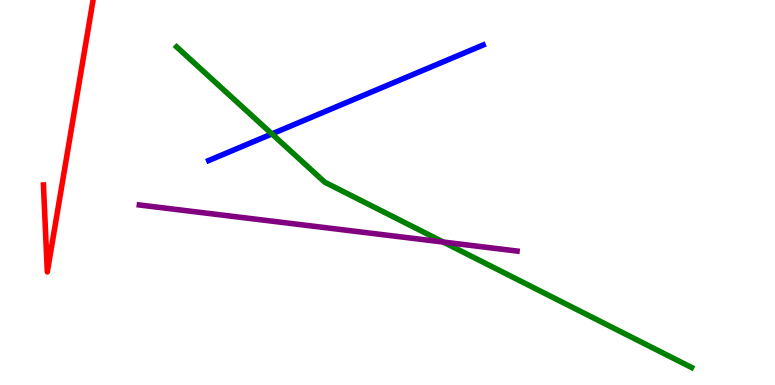[{'lines': ['blue', 'red'], 'intersections': []}, {'lines': ['green', 'red'], 'intersections': []}, {'lines': ['purple', 'red'], 'intersections': []}, {'lines': ['blue', 'green'], 'intersections': [{'x': 3.51, 'y': 6.52}]}, {'lines': ['blue', 'purple'], 'intersections': []}, {'lines': ['green', 'purple'], 'intersections': [{'x': 5.72, 'y': 3.71}]}]